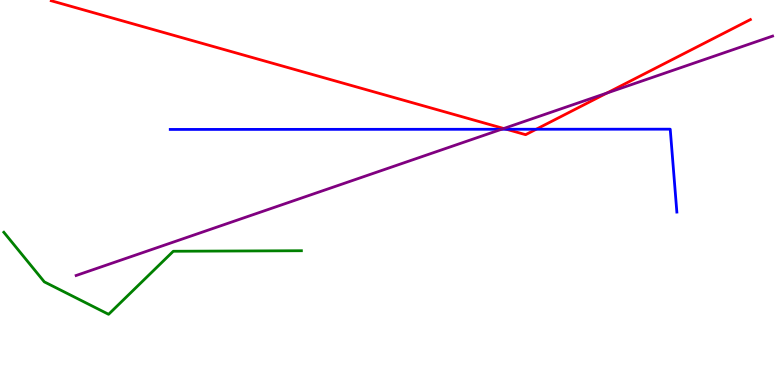[{'lines': ['blue', 'red'], 'intersections': [{'x': 6.53, 'y': 6.64}, {'x': 6.92, 'y': 6.64}]}, {'lines': ['green', 'red'], 'intersections': []}, {'lines': ['purple', 'red'], 'intersections': [{'x': 6.5, 'y': 6.66}, {'x': 7.83, 'y': 7.58}]}, {'lines': ['blue', 'green'], 'intersections': []}, {'lines': ['blue', 'purple'], 'intersections': [{'x': 6.47, 'y': 6.64}]}, {'lines': ['green', 'purple'], 'intersections': []}]